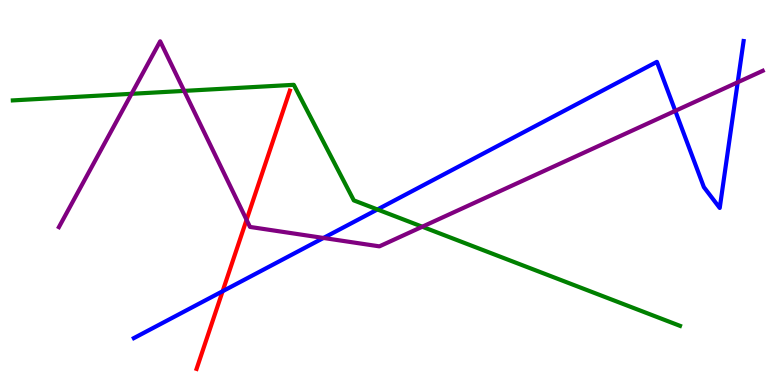[{'lines': ['blue', 'red'], 'intersections': [{'x': 2.87, 'y': 2.44}]}, {'lines': ['green', 'red'], 'intersections': []}, {'lines': ['purple', 'red'], 'intersections': [{'x': 3.18, 'y': 4.29}]}, {'lines': ['blue', 'green'], 'intersections': [{'x': 4.87, 'y': 4.56}]}, {'lines': ['blue', 'purple'], 'intersections': [{'x': 4.17, 'y': 3.82}, {'x': 8.71, 'y': 7.12}, {'x': 9.52, 'y': 7.86}]}, {'lines': ['green', 'purple'], 'intersections': [{'x': 1.7, 'y': 7.56}, {'x': 2.38, 'y': 7.64}, {'x': 5.45, 'y': 4.11}]}]